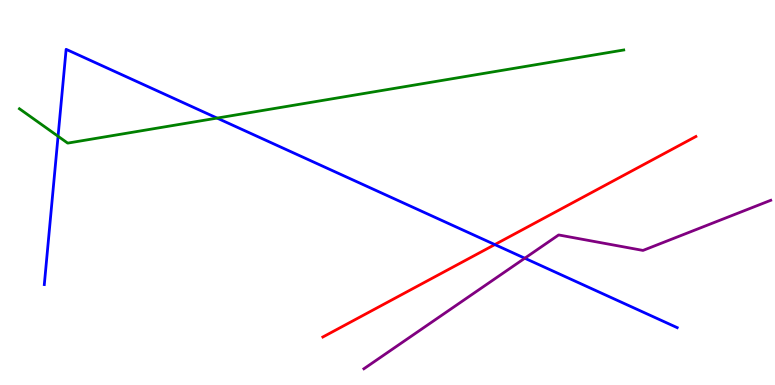[{'lines': ['blue', 'red'], 'intersections': [{'x': 6.38, 'y': 3.65}]}, {'lines': ['green', 'red'], 'intersections': []}, {'lines': ['purple', 'red'], 'intersections': []}, {'lines': ['blue', 'green'], 'intersections': [{'x': 0.749, 'y': 6.46}, {'x': 2.8, 'y': 6.93}]}, {'lines': ['blue', 'purple'], 'intersections': [{'x': 6.77, 'y': 3.29}]}, {'lines': ['green', 'purple'], 'intersections': []}]